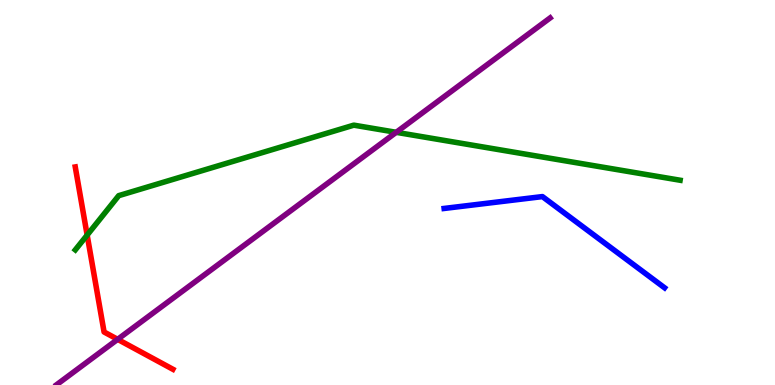[{'lines': ['blue', 'red'], 'intersections': []}, {'lines': ['green', 'red'], 'intersections': [{'x': 1.12, 'y': 3.89}]}, {'lines': ['purple', 'red'], 'intersections': [{'x': 1.52, 'y': 1.19}]}, {'lines': ['blue', 'green'], 'intersections': []}, {'lines': ['blue', 'purple'], 'intersections': []}, {'lines': ['green', 'purple'], 'intersections': [{'x': 5.11, 'y': 6.56}]}]